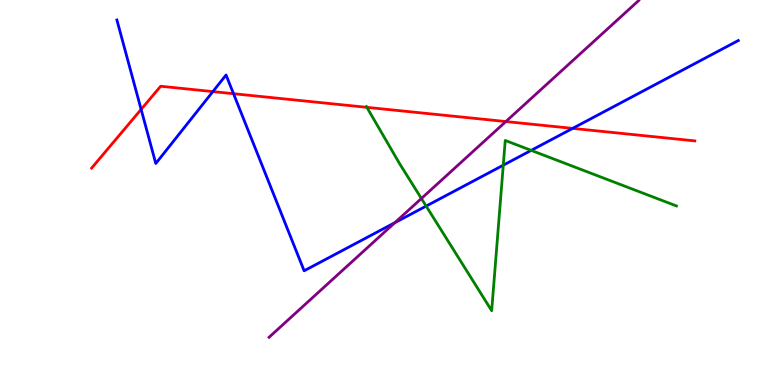[{'lines': ['blue', 'red'], 'intersections': [{'x': 1.82, 'y': 7.16}, {'x': 2.75, 'y': 7.62}, {'x': 3.01, 'y': 7.57}, {'x': 7.39, 'y': 6.67}]}, {'lines': ['green', 'red'], 'intersections': [{'x': 4.73, 'y': 7.21}]}, {'lines': ['purple', 'red'], 'intersections': [{'x': 6.53, 'y': 6.84}]}, {'lines': ['blue', 'green'], 'intersections': [{'x': 5.5, 'y': 4.65}, {'x': 6.49, 'y': 5.71}, {'x': 6.85, 'y': 6.09}]}, {'lines': ['blue', 'purple'], 'intersections': [{'x': 5.09, 'y': 4.22}]}, {'lines': ['green', 'purple'], 'intersections': [{'x': 5.44, 'y': 4.84}]}]